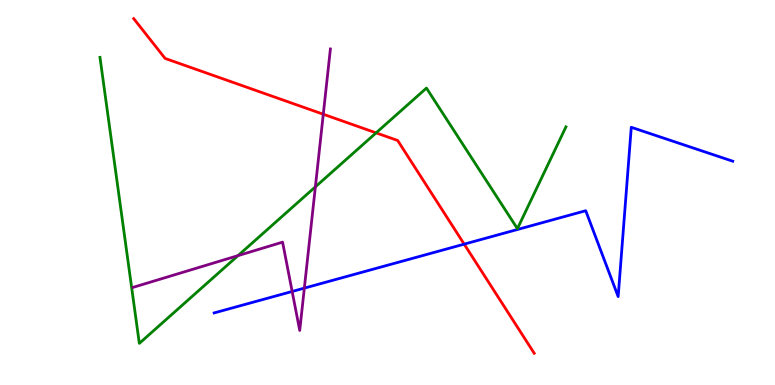[{'lines': ['blue', 'red'], 'intersections': [{'x': 5.99, 'y': 3.66}]}, {'lines': ['green', 'red'], 'intersections': [{'x': 4.85, 'y': 6.55}]}, {'lines': ['purple', 'red'], 'intersections': [{'x': 4.17, 'y': 7.03}]}, {'lines': ['blue', 'green'], 'intersections': []}, {'lines': ['blue', 'purple'], 'intersections': [{'x': 3.77, 'y': 2.43}, {'x': 3.93, 'y': 2.52}]}, {'lines': ['green', 'purple'], 'intersections': [{'x': 3.07, 'y': 3.36}, {'x': 4.07, 'y': 5.15}]}]